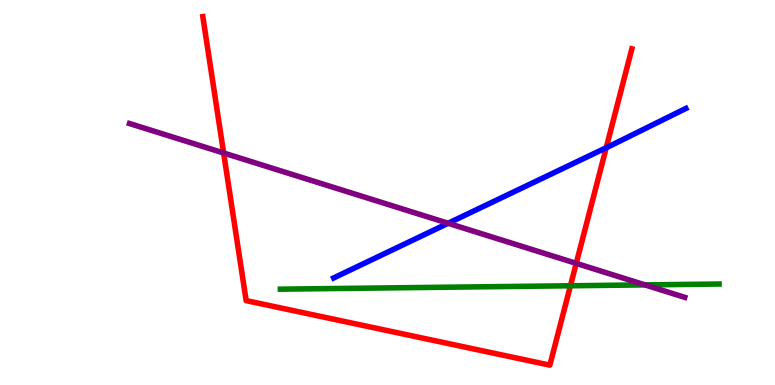[{'lines': ['blue', 'red'], 'intersections': [{'x': 7.82, 'y': 6.16}]}, {'lines': ['green', 'red'], 'intersections': [{'x': 7.36, 'y': 2.58}]}, {'lines': ['purple', 'red'], 'intersections': [{'x': 2.89, 'y': 6.03}, {'x': 7.44, 'y': 3.16}]}, {'lines': ['blue', 'green'], 'intersections': []}, {'lines': ['blue', 'purple'], 'intersections': [{'x': 5.78, 'y': 4.2}]}, {'lines': ['green', 'purple'], 'intersections': [{'x': 8.32, 'y': 2.6}]}]